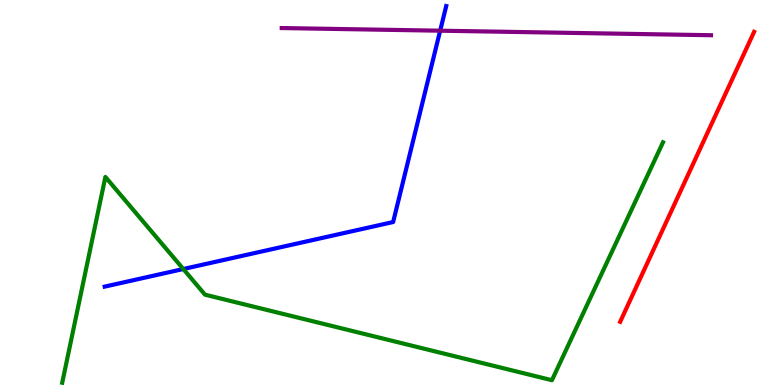[{'lines': ['blue', 'red'], 'intersections': []}, {'lines': ['green', 'red'], 'intersections': []}, {'lines': ['purple', 'red'], 'intersections': []}, {'lines': ['blue', 'green'], 'intersections': [{'x': 2.37, 'y': 3.01}]}, {'lines': ['blue', 'purple'], 'intersections': [{'x': 5.68, 'y': 9.2}]}, {'lines': ['green', 'purple'], 'intersections': []}]